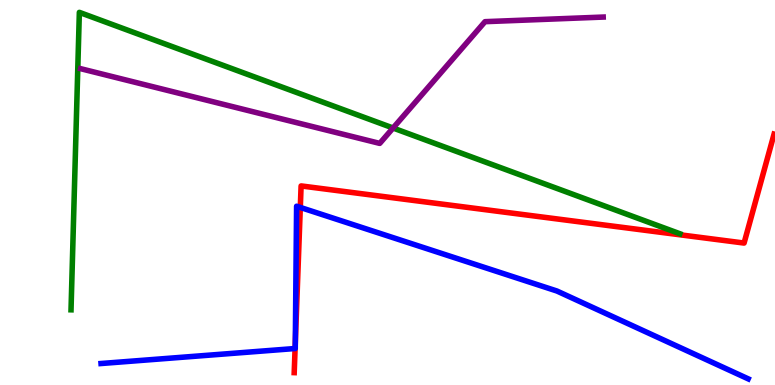[{'lines': ['blue', 'red'], 'intersections': [{'x': 3.81, 'y': 0.948}, {'x': 3.81, 'y': 1.1}, {'x': 3.87, 'y': 4.61}]}, {'lines': ['green', 'red'], 'intersections': []}, {'lines': ['purple', 'red'], 'intersections': []}, {'lines': ['blue', 'green'], 'intersections': []}, {'lines': ['blue', 'purple'], 'intersections': []}, {'lines': ['green', 'purple'], 'intersections': [{'x': 5.07, 'y': 6.68}]}]